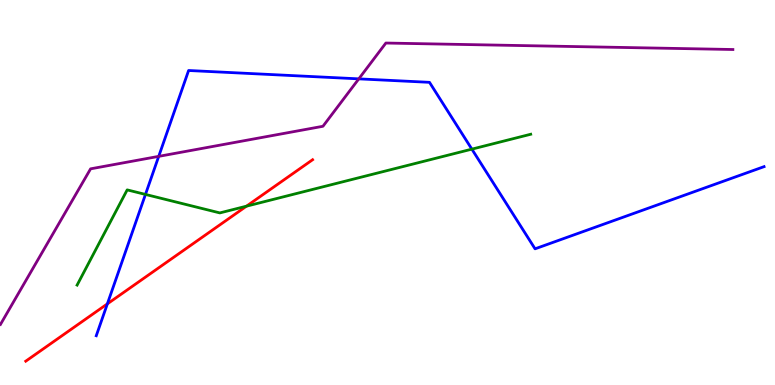[{'lines': ['blue', 'red'], 'intersections': [{'x': 1.39, 'y': 2.11}]}, {'lines': ['green', 'red'], 'intersections': [{'x': 3.18, 'y': 4.64}]}, {'lines': ['purple', 'red'], 'intersections': []}, {'lines': ['blue', 'green'], 'intersections': [{'x': 1.88, 'y': 4.95}, {'x': 6.09, 'y': 6.13}]}, {'lines': ['blue', 'purple'], 'intersections': [{'x': 2.05, 'y': 5.94}, {'x': 4.63, 'y': 7.95}]}, {'lines': ['green', 'purple'], 'intersections': []}]